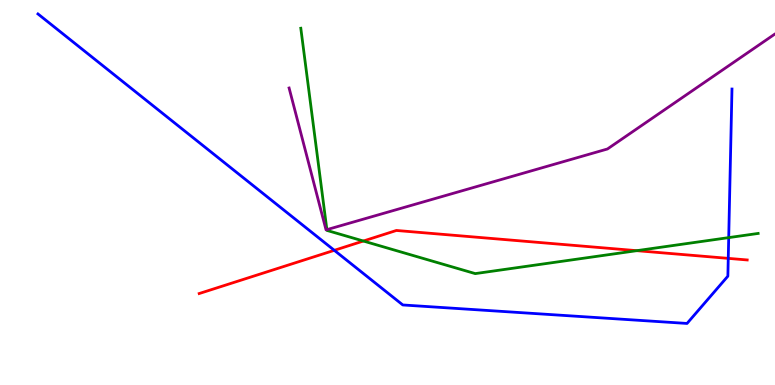[{'lines': ['blue', 'red'], 'intersections': [{'x': 4.31, 'y': 3.5}, {'x': 9.4, 'y': 3.29}]}, {'lines': ['green', 'red'], 'intersections': [{'x': 4.69, 'y': 3.74}, {'x': 8.22, 'y': 3.49}]}, {'lines': ['purple', 'red'], 'intersections': []}, {'lines': ['blue', 'green'], 'intersections': [{'x': 9.4, 'y': 3.83}]}, {'lines': ['blue', 'purple'], 'intersections': []}, {'lines': ['green', 'purple'], 'intersections': [{'x': 4.22, 'y': 4.04}]}]